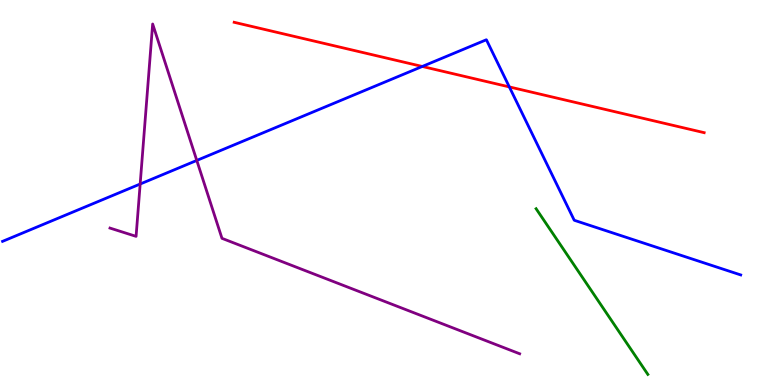[{'lines': ['blue', 'red'], 'intersections': [{'x': 5.45, 'y': 8.27}, {'x': 6.57, 'y': 7.74}]}, {'lines': ['green', 'red'], 'intersections': []}, {'lines': ['purple', 'red'], 'intersections': []}, {'lines': ['blue', 'green'], 'intersections': []}, {'lines': ['blue', 'purple'], 'intersections': [{'x': 1.81, 'y': 5.22}, {'x': 2.54, 'y': 5.83}]}, {'lines': ['green', 'purple'], 'intersections': []}]